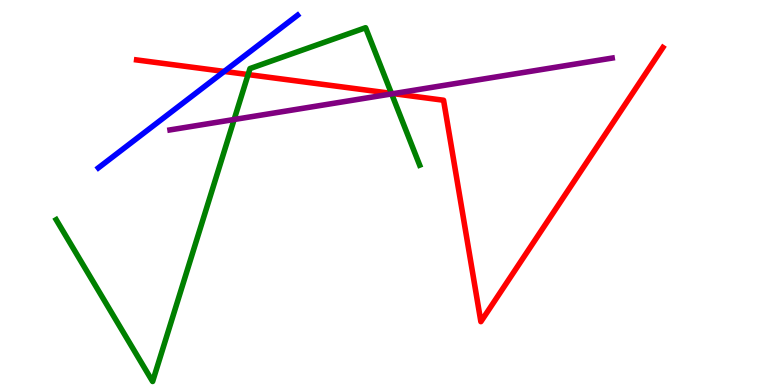[{'lines': ['blue', 'red'], 'intersections': [{'x': 2.89, 'y': 8.14}]}, {'lines': ['green', 'red'], 'intersections': [{'x': 3.2, 'y': 8.06}, {'x': 5.05, 'y': 7.57}]}, {'lines': ['purple', 'red'], 'intersections': [{'x': 5.07, 'y': 7.57}]}, {'lines': ['blue', 'green'], 'intersections': []}, {'lines': ['blue', 'purple'], 'intersections': []}, {'lines': ['green', 'purple'], 'intersections': [{'x': 3.02, 'y': 6.9}, {'x': 5.05, 'y': 7.56}]}]